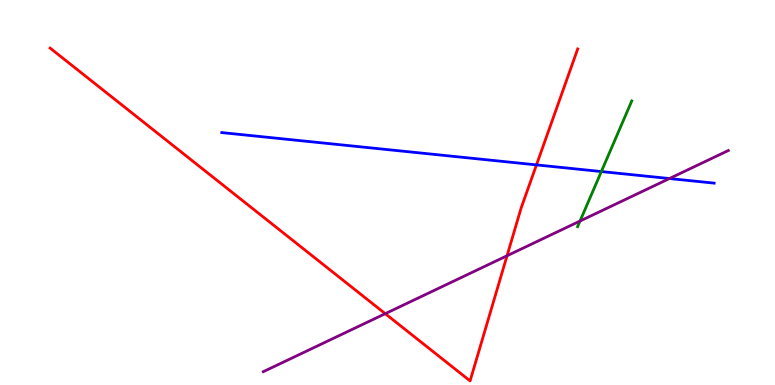[{'lines': ['blue', 'red'], 'intersections': [{'x': 6.92, 'y': 5.72}]}, {'lines': ['green', 'red'], 'intersections': []}, {'lines': ['purple', 'red'], 'intersections': [{'x': 4.97, 'y': 1.85}, {'x': 6.54, 'y': 3.36}]}, {'lines': ['blue', 'green'], 'intersections': [{'x': 7.76, 'y': 5.54}]}, {'lines': ['blue', 'purple'], 'intersections': [{'x': 8.64, 'y': 5.36}]}, {'lines': ['green', 'purple'], 'intersections': [{'x': 7.48, 'y': 4.26}]}]